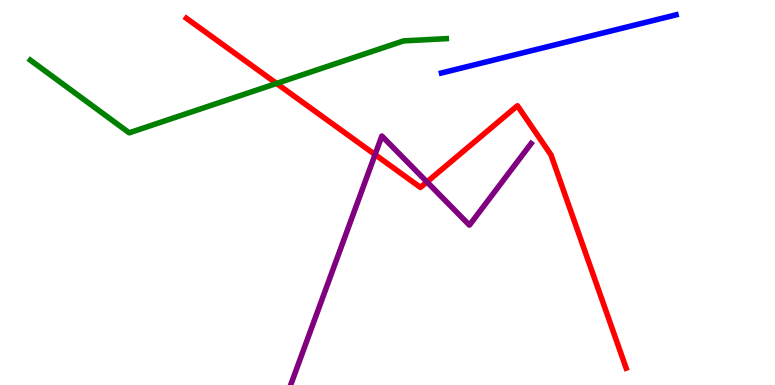[{'lines': ['blue', 'red'], 'intersections': []}, {'lines': ['green', 'red'], 'intersections': [{'x': 3.57, 'y': 7.83}]}, {'lines': ['purple', 'red'], 'intersections': [{'x': 4.84, 'y': 5.98}, {'x': 5.51, 'y': 5.27}]}, {'lines': ['blue', 'green'], 'intersections': []}, {'lines': ['blue', 'purple'], 'intersections': []}, {'lines': ['green', 'purple'], 'intersections': []}]